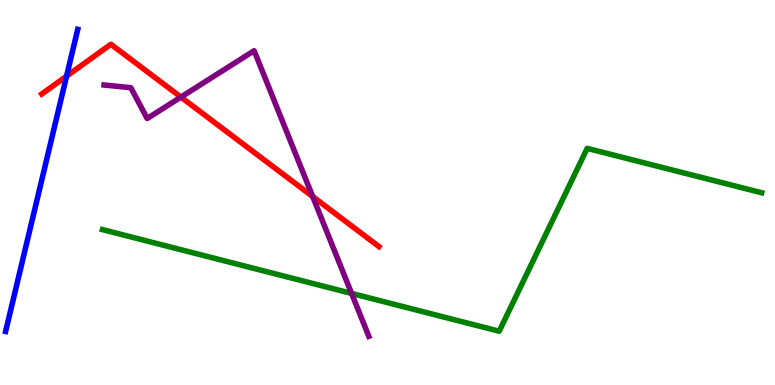[{'lines': ['blue', 'red'], 'intersections': [{'x': 0.859, 'y': 8.02}]}, {'lines': ['green', 'red'], 'intersections': []}, {'lines': ['purple', 'red'], 'intersections': [{'x': 2.33, 'y': 7.48}, {'x': 4.03, 'y': 4.89}]}, {'lines': ['blue', 'green'], 'intersections': []}, {'lines': ['blue', 'purple'], 'intersections': []}, {'lines': ['green', 'purple'], 'intersections': [{'x': 4.54, 'y': 2.38}]}]